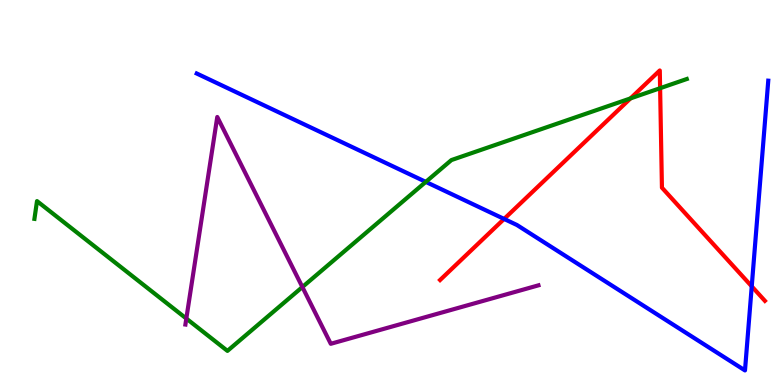[{'lines': ['blue', 'red'], 'intersections': [{'x': 6.5, 'y': 4.31}, {'x': 9.7, 'y': 2.56}]}, {'lines': ['green', 'red'], 'intersections': [{'x': 8.14, 'y': 7.44}, {'x': 8.52, 'y': 7.71}]}, {'lines': ['purple', 'red'], 'intersections': []}, {'lines': ['blue', 'green'], 'intersections': [{'x': 5.49, 'y': 5.28}]}, {'lines': ['blue', 'purple'], 'intersections': []}, {'lines': ['green', 'purple'], 'intersections': [{'x': 2.4, 'y': 1.73}, {'x': 3.9, 'y': 2.54}]}]